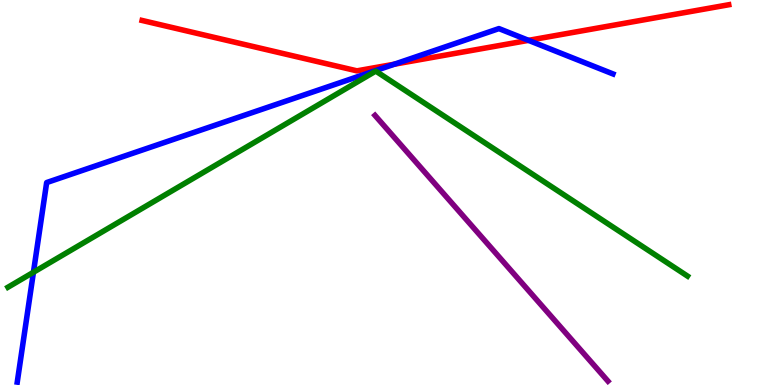[{'lines': ['blue', 'red'], 'intersections': [{'x': 5.09, 'y': 8.33}, {'x': 6.82, 'y': 8.95}]}, {'lines': ['green', 'red'], 'intersections': []}, {'lines': ['purple', 'red'], 'intersections': []}, {'lines': ['blue', 'green'], 'intersections': [{'x': 0.431, 'y': 2.93}]}, {'lines': ['blue', 'purple'], 'intersections': []}, {'lines': ['green', 'purple'], 'intersections': []}]